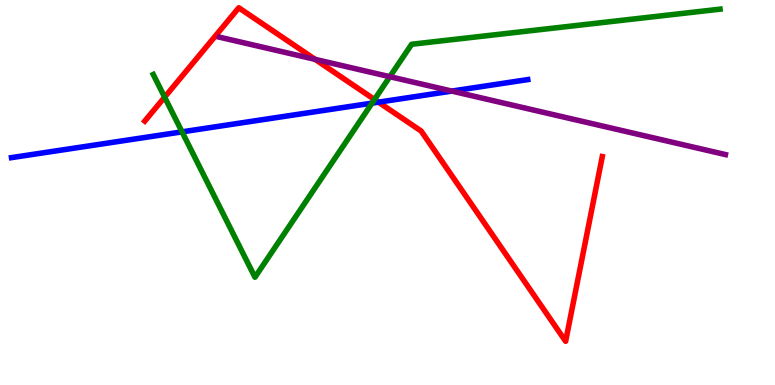[{'lines': ['blue', 'red'], 'intersections': [{'x': 4.88, 'y': 7.35}]}, {'lines': ['green', 'red'], 'intersections': [{'x': 2.12, 'y': 7.48}, {'x': 4.83, 'y': 7.42}]}, {'lines': ['purple', 'red'], 'intersections': [{'x': 4.07, 'y': 8.46}]}, {'lines': ['blue', 'green'], 'intersections': [{'x': 2.35, 'y': 6.58}, {'x': 4.8, 'y': 7.32}]}, {'lines': ['blue', 'purple'], 'intersections': [{'x': 5.83, 'y': 7.63}]}, {'lines': ['green', 'purple'], 'intersections': [{'x': 5.03, 'y': 8.01}]}]